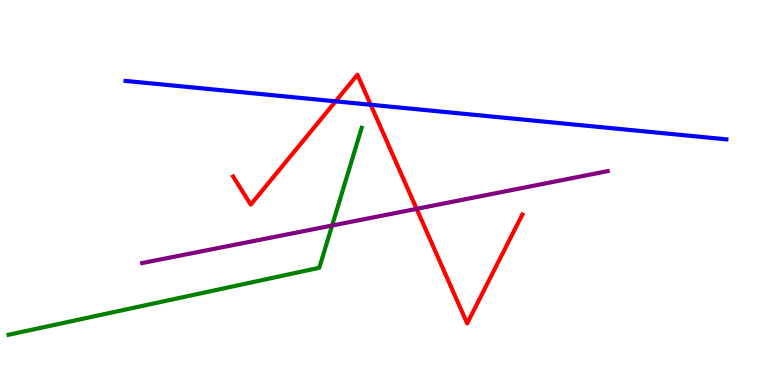[{'lines': ['blue', 'red'], 'intersections': [{'x': 4.33, 'y': 7.37}, {'x': 4.78, 'y': 7.28}]}, {'lines': ['green', 'red'], 'intersections': []}, {'lines': ['purple', 'red'], 'intersections': [{'x': 5.38, 'y': 4.58}]}, {'lines': ['blue', 'green'], 'intersections': []}, {'lines': ['blue', 'purple'], 'intersections': []}, {'lines': ['green', 'purple'], 'intersections': [{'x': 4.28, 'y': 4.14}]}]